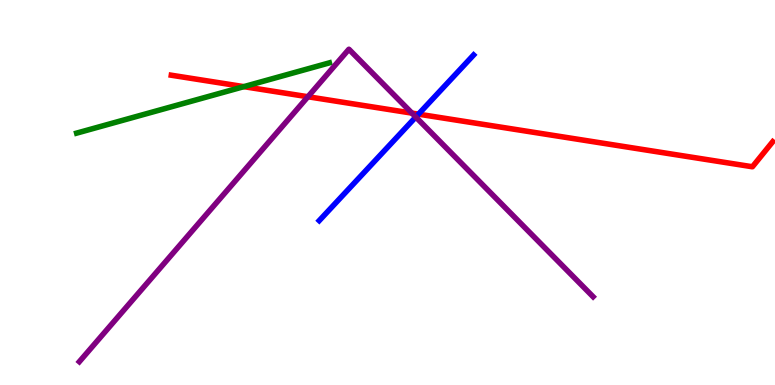[{'lines': ['blue', 'red'], 'intersections': [{'x': 5.4, 'y': 7.03}]}, {'lines': ['green', 'red'], 'intersections': [{'x': 3.15, 'y': 7.75}]}, {'lines': ['purple', 'red'], 'intersections': [{'x': 3.97, 'y': 7.49}, {'x': 5.32, 'y': 7.06}]}, {'lines': ['blue', 'green'], 'intersections': []}, {'lines': ['blue', 'purple'], 'intersections': [{'x': 5.37, 'y': 6.96}]}, {'lines': ['green', 'purple'], 'intersections': []}]